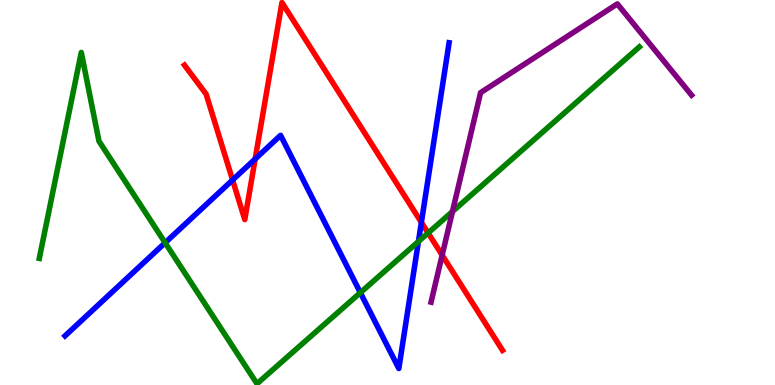[{'lines': ['blue', 'red'], 'intersections': [{'x': 3.0, 'y': 5.32}, {'x': 3.29, 'y': 5.87}, {'x': 5.44, 'y': 4.22}]}, {'lines': ['green', 'red'], 'intersections': [{'x': 5.52, 'y': 3.95}]}, {'lines': ['purple', 'red'], 'intersections': [{'x': 5.71, 'y': 3.37}]}, {'lines': ['blue', 'green'], 'intersections': [{'x': 2.13, 'y': 3.69}, {'x': 4.65, 'y': 2.4}, {'x': 5.4, 'y': 3.73}]}, {'lines': ['blue', 'purple'], 'intersections': []}, {'lines': ['green', 'purple'], 'intersections': [{'x': 5.84, 'y': 4.51}]}]